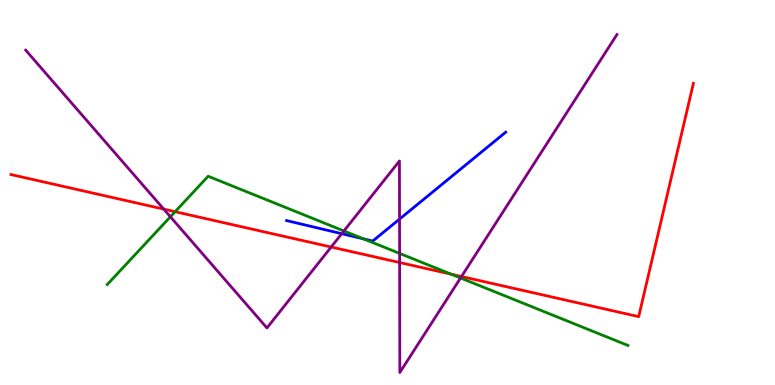[{'lines': ['blue', 'red'], 'intersections': []}, {'lines': ['green', 'red'], 'intersections': [{'x': 2.26, 'y': 4.5}, {'x': 5.82, 'y': 2.88}]}, {'lines': ['purple', 'red'], 'intersections': [{'x': 2.11, 'y': 4.57}, {'x': 4.27, 'y': 3.58}, {'x': 5.16, 'y': 3.18}, {'x': 5.95, 'y': 2.82}]}, {'lines': ['blue', 'green'], 'intersections': [{'x': 4.69, 'y': 3.8}]}, {'lines': ['blue', 'purple'], 'intersections': [{'x': 4.41, 'y': 3.93}, {'x': 5.16, 'y': 4.31}]}, {'lines': ['green', 'purple'], 'intersections': [{'x': 2.2, 'y': 4.37}, {'x': 4.44, 'y': 4.0}, {'x': 5.16, 'y': 3.42}, {'x': 5.94, 'y': 2.78}]}]